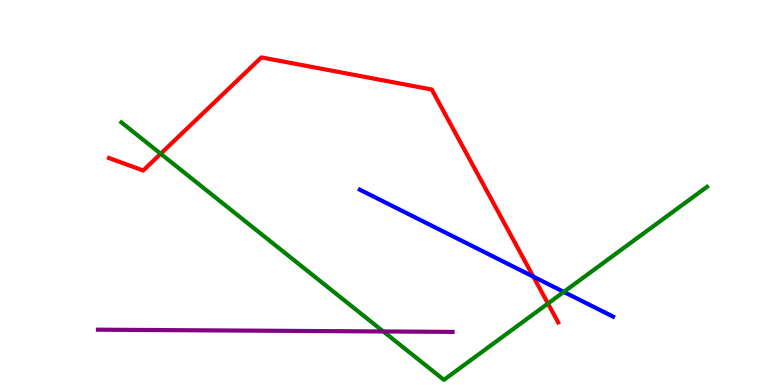[{'lines': ['blue', 'red'], 'intersections': [{'x': 6.88, 'y': 2.81}]}, {'lines': ['green', 'red'], 'intersections': [{'x': 2.07, 'y': 6.01}, {'x': 7.07, 'y': 2.12}]}, {'lines': ['purple', 'red'], 'intersections': []}, {'lines': ['blue', 'green'], 'intersections': [{'x': 7.27, 'y': 2.42}]}, {'lines': ['blue', 'purple'], 'intersections': []}, {'lines': ['green', 'purple'], 'intersections': [{'x': 4.95, 'y': 1.39}]}]